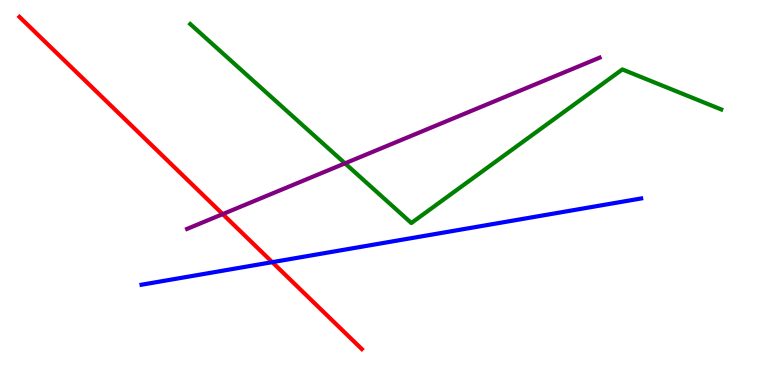[{'lines': ['blue', 'red'], 'intersections': [{'x': 3.51, 'y': 3.19}]}, {'lines': ['green', 'red'], 'intersections': []}, {'lines': ['purple', 'red'], 'intersections': [{'x': 2.87, 'y': 4.44}]}, {'lines': ['blue', 'green'], 'intersections': []}, {'lines': ['blue', 'purple'], 'intersections': []}, {'lines': ['green', 'purple'], 'intersections': [{'x': 4.45, 'y': 5.76}]}]